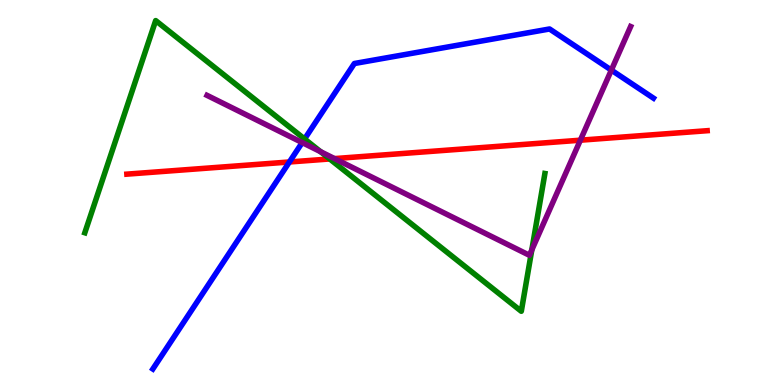[{'lines': ['blue', 'red'], 'intersections': [{'x': 3.73, 'y': 5.79}]}, {'lines': ['green', 'red'], 'intersections': [{'x': 4.25, 'y': 5.87}]}, {'lines': ['purple', 'red'], 'intersections': [{'x': 4.32, 'y': 5.88}, {'x': 7.49, 'y': 6.36}]}, {'lines': ['blue', 'green'], 'intersections': [{'x': 3.93, 'y': 6.39}]}, {'lines': ['blue', 'purple'], 'intersections': [{'x': 3.9, 'y': 6.3}, {'x': 7.89, 'y': 8.18}]}, {'lines': ['green', 'purple'], 'intersections': [{'x': 4.14, 'y': 6.06}, {'x': 6.86, 'y': 3.51}]}]